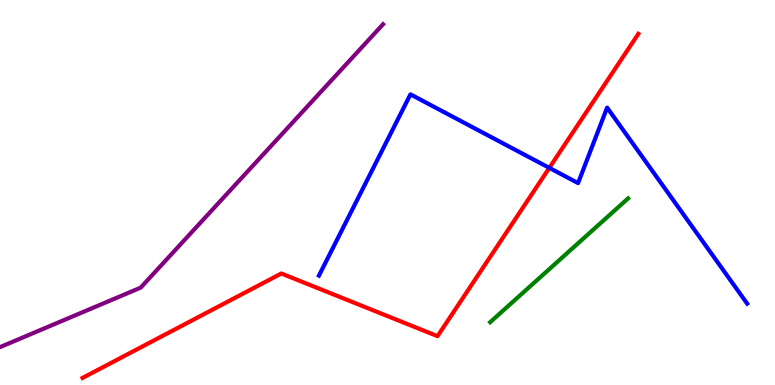[{'lines': ['blue', 'red'], 'intersections': [{'x': 7.09, 'y': 5.64}]}, {'lines': ['green', 'red'], 'intersections': []}, {'lines': ['purple', 'red'], 'intersections': []}, {'lines': ['blue', 'green'], 'intersections': []}, {'lines': ['blue', 'purple'], 'intersections': []}, {'lines': ['green', 'purple'], 'intersections': []}]